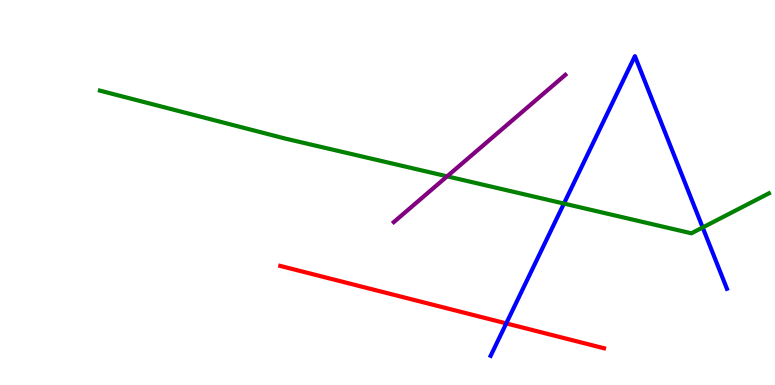[{'lines': ['blue', 'red'], 'intersections': [{'x': 6.53, 'y': 1.6}]}, {'lines': ['green', 'red'], 'intersections': []}, {'lines': ['purple', 'red'], 'intersections': []}, {'lines': ['blue', 'green'], 'intersections': [{'x': 7.28, 'y': 4.71}, {'x': 9.07, 'y': 4.09}]}, {'lines': ['blue', 'purple'], 'intersections': []}, {'lines': ['green', 'purple'], 'intersections': [{'x': 5.77, 'y': 5.42}]}]